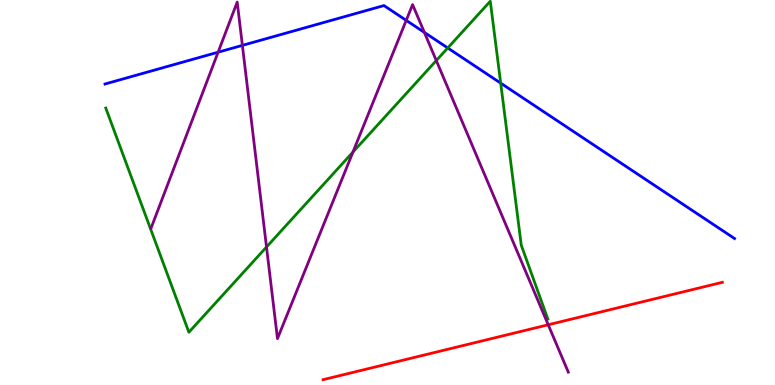[{'lines': ['blue', 'red'], 'intersections': []}, {'lines': ['green', 'red'], 'intersections': []}, {'lines': ['purple', 'red'], 'intersections': [{'x': 7.07, 'y': 1.56}]}, {'lines': ['blue', 'green'], 'intersections': [{'x': 5.78, 'y': 8.75}, {'x': 6.46, 'y': 7.84}]}, {'lines': ['blue', 'purple'], 'intersections': [{'x': 2.81, 'y': 8.64}, {'x': 3.13, 'y': 8.82}, {'x': 5.24, 'y': 9.47}, {'x': 5.48, 'y': 9.16}]}, {'lines': ['green', 'purple'], 'intersections': [{'x': 3.44, 'y': 3.58}, {'x': 4.55, 'y': 6.05}, {'x': 5.63, 'y': 8.43}]}]